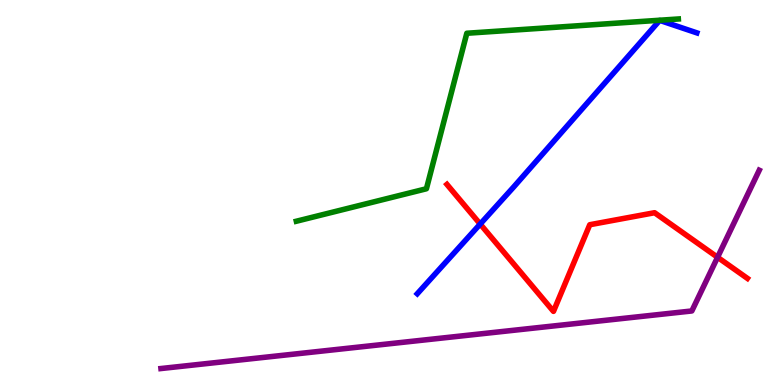[{'lines': ['blue', 'red'], 'intersections': [{'x': 6.2, 'y': 4.18}]}, {'lines': ['green', 'red'], 'intersections': []}, {'lines': ['purple', 'red'], 'intersections': [{'x': 9.26, 'y': 3.32}]}, {'lines': ['blue', 'green'], 'intersections': []}, {'lines': ['blue', 'purple'], 'intersections': []}, {'lines': ['green', 'purple'], 'intersections': []}]